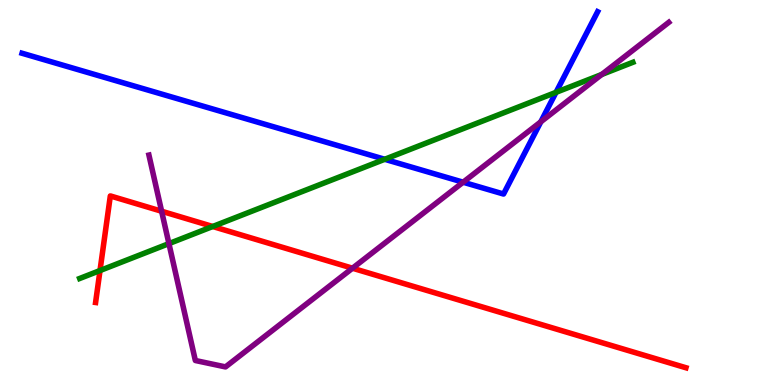[{'lines': ['blue', 'red'], 'intersections': []}, {'lines': ['green', 'red'], 'intersections': [{'x': 1.29, 'y': 2.97}, {'x': 2.74, 'y': 4.12}]}, {'lines': ['purple', 'red'], 'intersections': [{'x': 2.09, 'y': 4.51}, {'x': 4.55, 'y': 3.03}]}, {'lines': ['blue', 'green'], 'intersections': [{'x': 4.96, 'y': 5.86}, {'x': 7.17, 'y': 7.6}]}, {'lines': ['blue', 'purple'], 'intersections': [{'x': 5.98, 'y': 5.27}, {'x': 6.98, 'y': 6.84}]}, {'lines': ['green', 'purple'], 'intersections': [{'x': 2.18, 'y': 3.67}, {'x': 7.76, 'y': 8.07}]}]